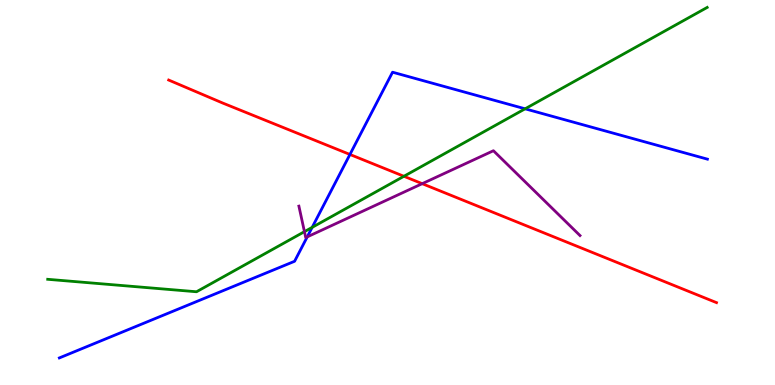[{'lines': ['blue', 'red'], 'intersections': [{'x': 4.52, 'y': 5.99}]}, {'lines': ['green', 'red'], 'intersections': [{'x': 5.21, 'y': 5.42}]}, {'lines': ['purple', 'red'], 'intersections': [{'x': 5.45, 'y': 5.23}]}, {'lines': ['blue', 'green'], 'intersections': [{'x': 4.03, 'y': 4.09}, {'x': 6.78, 'y': 7.17}]}, {'lines': ['blue', 'purple'], 'intersections': [{'x': 3.96, 'y': 3.85}]}, {'lines': ['green', 'purple'], 'intersections': [{'x': 3.93, 'y': 3.98}]}]